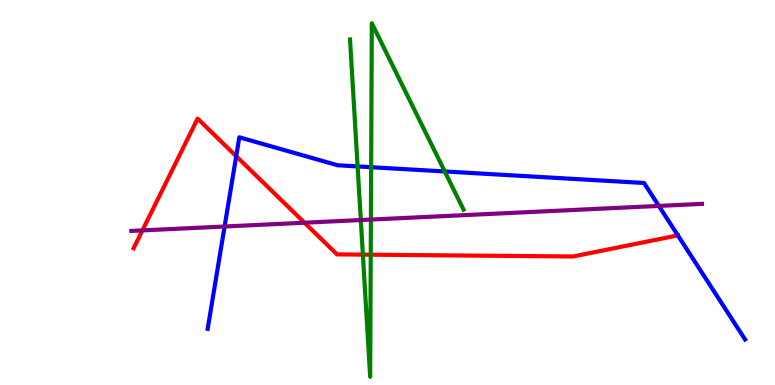[{'lines': ['blue', 'red'], 'intersections': [{'x': 3.05, 'y': 5.94}, {'x': 8.75, 'y': 3.89}]}, {'lines': ['green', 'red'], 'intersections': [{'x': 4.68, 'y': 3.39}, {'x': 4.78, 'y': 3.38}]}, {'lines': ['purple', 'red'], 'intersections': [{'x': 1.84, 'y': 4.02}, {'x': 3.93, 'y': 4.22}]}, {'lines': ['blue', 'green'], 'intersections': [{'x': 4.61, 'y': 5.68}, {'x': 4.79, 'y': 5.66}, {'x': 5.74, 'y': 5.55}]}, {'lines': ['blue', 'purple'], 'intersections': [{'x': 2.9, 'y': 4.12}, {'x': 8.5, 'y': 4.65}]}, {'lines': ['green', 'purple'], 'intersections': [{'x': 4.66, 'y': 4.28}, {'x': 4.79, 'y': 4.3}]}]